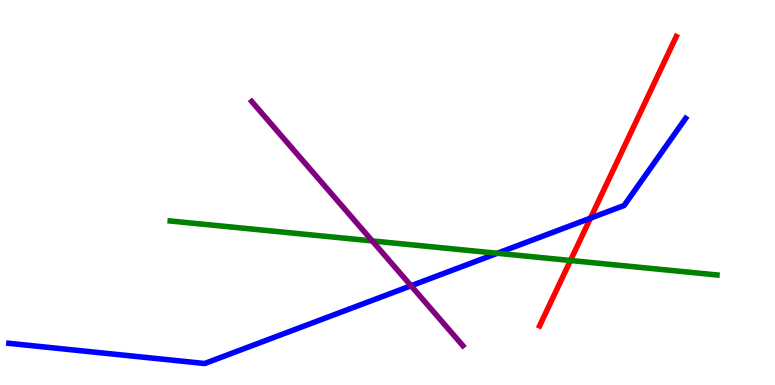[{'lines': ['blue', 'red'], 'intersections': [{'x': 7.62, 'y': 4.33}]}, {'lines': ['green', 'red'], 'intersections': [{'x': 7.36, 'y': 3.23}]}, {'lines': ['purple', 'red'], 'intersections': []}, {'lines': ['blue', 'green'], 'intersections': [{'x': 6.42, 'y': 3.42}]}, {'lines': ['blue', 'purple'], 'intersections': [{'x': 5.3, 'y': 2.58}]}, {'lines': ['green', 'purple'], 'intersections': [{'x': 4.8, 'y': 3.74}]}]